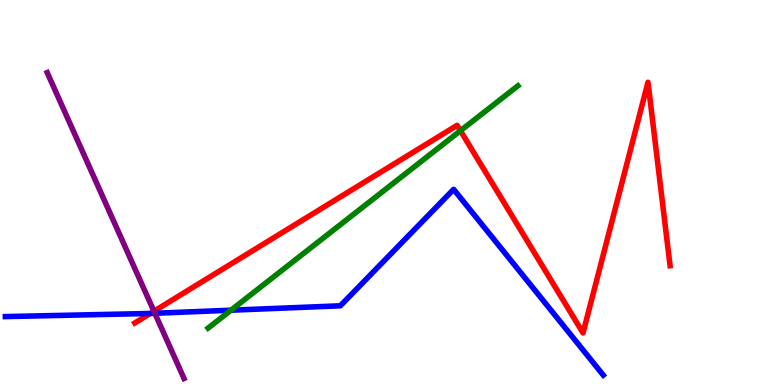[{'lines': ['blue', 'red'], 'intersections': [{'x': 1.94, 'y': 1.86}]}, {'lines': ['green', 'red'], 'intersections': [{'x': 5.94, 'y': 6.6}]}, {'lines': ['purple', 'red'], 'intersections': [{'x': 1.99, 'y': 1.92}]}, {'lines': ['blue', 'green'], 'intersections': [{'x': 2.98, 'y': 1.94}]}, {'lines': ['blue', 'purple'], 'intersections': [{'x': 2.0, 'y': 1.86}]}, {'lines': ['green', 'purple'], 'intersections': []}]